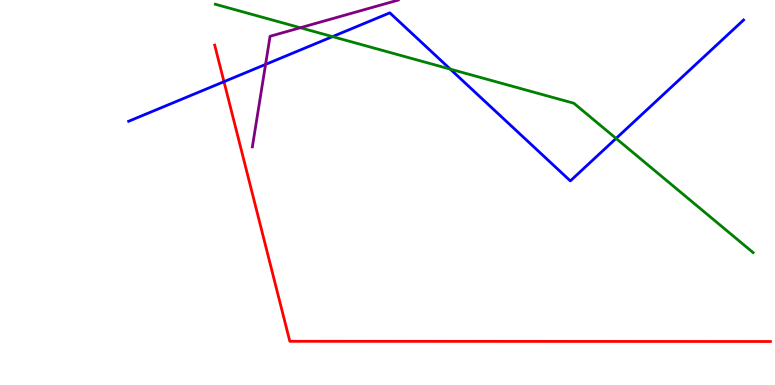[{'lines': ['blue', 'red'], 'intersections': [{'x': 2.89, 'y': 7.88}]}, {'lines': ['green', 'red'], 'intersections': []}, {'lines': ['purple', 'red'], 'intersections': []}, {'lines': ['blue', 'green'], 'intersections': [{'x': 4.29, 'y': 9.05}, {'x': 5.81, 'y': 8.2}, {'x': 7.95, 'y': 6.4}]}, {'lines': ['blue', 'purple'], 'intersections': [{'x': 3.43, 'y': 8.33}]}, {'lines': ['green', 'purple'], 'intersections': [{'x': 3.88, 'y': 9.28}]}]